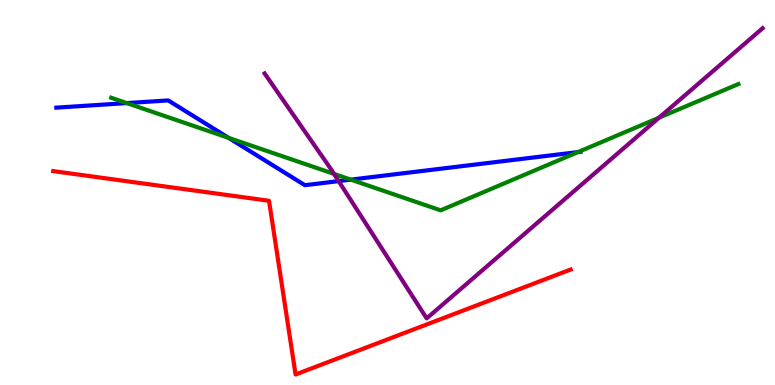[{'lines': ['blue', 'red'], 'intersections': []}, {'lines': ['green', 'red'], 'intersections': []}, {'lines': ['purple', 'red'], 'intersections': []}, {'lines': ['blue', 'green'], 'intersections': [{'x': 1.64, 'y': 7.32}, {'x': 2.95, 'y': 6.42}, {'x': 4.53, 'y': 5.33}, {'x': 7.46, 'y': 6.05}]}, {'lines': ['blue', 'purple'], 'intersections': [{'x': 4.37, 'y': 5.3}]}, {'lines': ['green', 'purple'], 'intersections': [{'x': 4.31, 'y': 5.48}, {'x': 8.5, 'y': 6.94}]}]